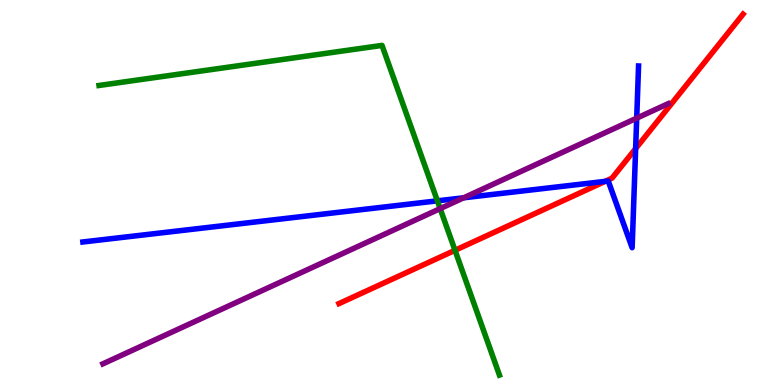[{'lines': ['blue', 'red'], 'intersections': [{'x': 7.81, 'y': 5.29}, {'x': 8.2, 'y': 6.14}]}, {'lines': ['green', 'red'], 'intersections': [{'x': 5.87, 'y': 3.5}]}, {'lines': ['purple', 'red'], 'intersections': []}, {'lines': ['blue', 'green'], 'intersections': [{'x': 5.64, 'y': 4.78}]}, {'lines': ['blue', 'purple'], 'intersections': [{'x': 5.98, 'y': 4.86}, {'x': 8.22, 'y': 6.93}]}, {'lines': ['green', 'purple'], 'intersections': [{'x': 5.68, 'y': 4.58}]}]